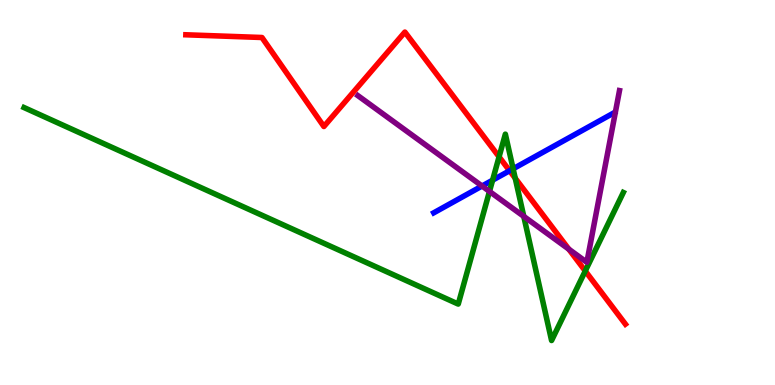[{'lines': ['blue', 'red'], 'intersections': [{'x': 6.58, 'y': 5.57}]}, {'lines': ['green', 'red'], 'intersections': [{'x': 6.44, 'y': 5.93}, {'x': 6.65, 'y': 5.37}, {'x': 7.55, 'y': 2.96}]}, {'lines': ['purple', 'red'], 'intersections': [{'x': 7.34, 'y': 3.53}]}, {'lines': ['blue', 'green'], 'intersections': [{'x': 6.36, 'y': 5.32}, {'x': 6.62, 'y': 5.62}]}, {'lines': ['blue', 'purple'], 'intersections': [{'x': 6.22, 'y': 5.17}]}, {'lines': ['green', 'purple'], 'intersections': [{'x': 6.32, 'y': 5.03}, {'x': 6.76, 'y': 4.38}]}]